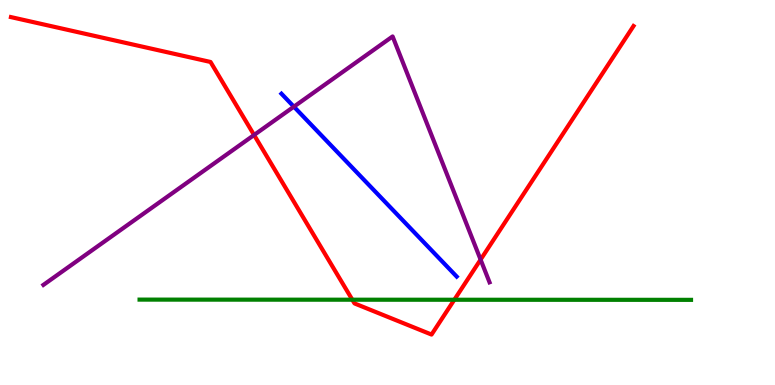[{'lines': ['blue', 'red'], 'intersections': []}, {'lines': ['green', 'red'], 'intersections': [{'x': 4.55, 'y': 2.22}, {'x': 5.86, 'y': 2.21}]}, {'lines': ['purple', 'red'], 'intersections': [{'x': 3.28, 'y': 6.49}, {'x': 6.2, 'y': 3.26}]}, {'lines': ['blue', 'green'], 'intersections': []}, {'lines': ['blue', 'purple'], 'intersections': [{'x': 3.79, 'y': 7.23}]}, {'lines': ['green', 'purple'], 'intersections': []}]